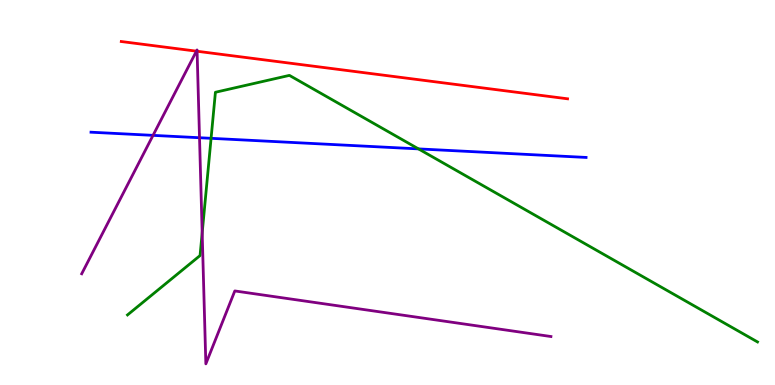[{'lines': ['blue', 'red'], 'intersections': []}, {'lines': ['green', 'red'], 'intersections': []}, {'lines': ['purple', 'red'], 'intersections': [{'x': 2.53, 'y': 8.67}, {'x': 2.54, 'y': 8.67}]}, {'lines': ['blue', 'green'], 'intersections': [{'x': 2.72, 'y': 6.41}, {'x': 5.4, 'y': 6.13}]}, {'lines': ['blue', 'purple'], 'intersections': [{'x': 1.97, 'y': 6.48}, {'x': 2.57, 'y': 6.42}]}, {'lines': ['green', 'purple'], 'intersections': [{'x': 2.61, 'y': 3.95}]}]